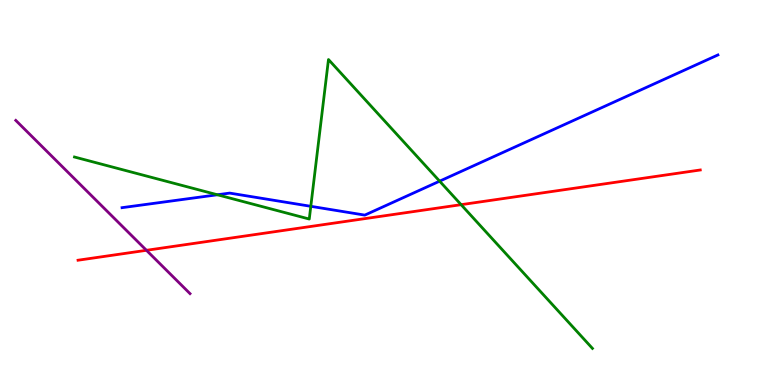[{'lines': ['blue', 'red'], 'intersections': []}, {'lines': ['green', 'red'], 'intersections': [{'x': 5.95, 'y': 4.68}]}, {'lines': ['purple', 'red'], 'intersections': [{'x': 1.89, 'y': 3.5}]}, {'lines': ['blue', 'green'], 'intersections': [{'x': 2.81, 'y': 4.94}, {'x': 4.01, 'y': 4.64}, {'x': 5.67, 'y': 5.29}]}, {'lines': ['blue', 'purple'], 'intersections': []}, {'lines': ['green', 'purple'], 'intersections': []}]